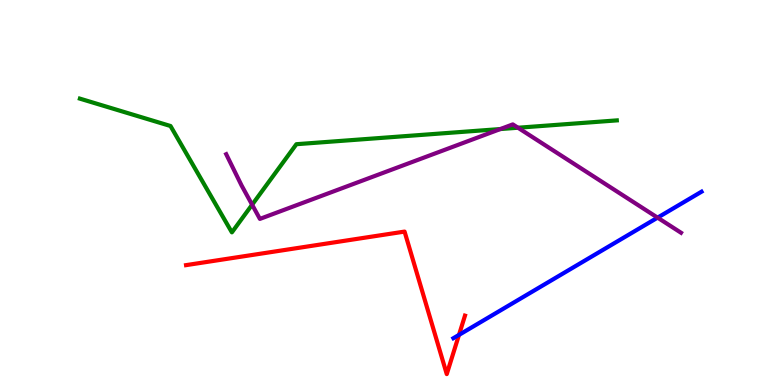[{'lines': ['blue', 'red'], 'intersections': [{'x': 5.92, 'y': 1.3}]}, {'lines': ['green', 'red'], 'intersections': []}, {'lines': ['purple', 'red'], 'intersections': []}, {'lines': ['blue', 'green'], 'intersections': []}, {'lines': ['blue', 'purple'], 'intersections': [{'x': 8.48, 'y': 4.35}]}, {'lines': ['green', 'purple'], 'intersections': [{'x': 3.25, 'y': 4.68}, {'x': 6.46, 'y': 6.65}, {'x': 6.68, 'y': 6.68}]}]